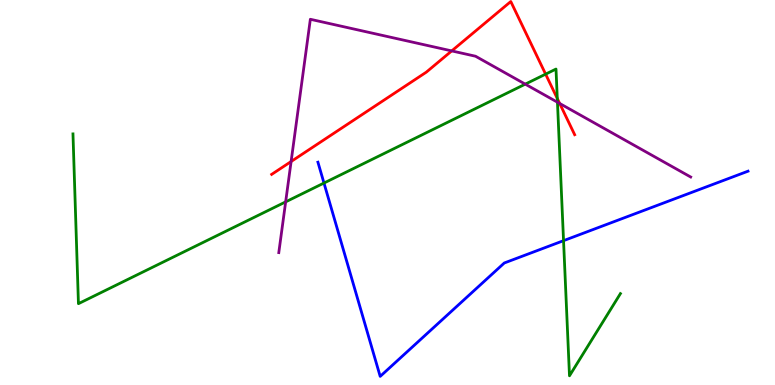[{'lines': ['blue', 'red'], 'intersections': []}, {'lines': ['green', 'red'], 'intersections': [{'x': 7.04, 'y': 8.07}, {'x': 7.19, 'y': 7.44}]}, {'lines': ['purple', 'red'], 'intersections': [{'x': 3.76, 'y': 5.8}, {'x': 5.83, 'y': 8.68}, {'x': 7.22, 'y': 7.31}]}, {'lines': ['blue', 'green'], 'intersections': [{'x': 4.18, 'y': 5.25}, {'x': 7.27, 'y': 3.75}]}, {'lines': ['blue', 'purple'], 'intersections': []}, {'lines': ['green', 'purple'], 'intersections': [{'x': 3.69, 'y': 4.76}, {'x': 6.78, 'y': 7.81}, {'x': 7.19, 'y': 7.34}]}]